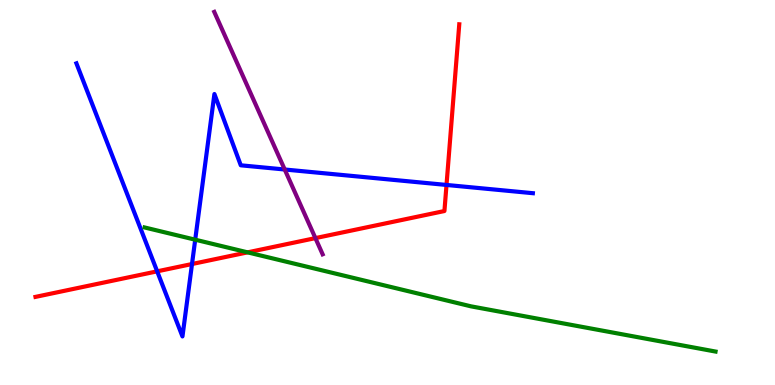[{'lines': ['blue', 'red'], 'intersections': [{'x': 2.03, 'y': 2.95}, {'x': 2.48, 'y': 3.14}, {'x': 5.76, 'y': 5.2}]}, {'lines': ['green', 'red'], 'intersections': [{'x': 3.19, 'y': 3.45}]}, {'lines': ['purple', 'red'], 'intersections': [{'x': 4.07, 'y': 3.82}]}, {'lines': ['blue', 'green'], 'intersections': [{'x': 2.52, 'y': 3.77}]}, {'lines': ['blue', 'purple'], 'intersections': [{'x': 3.67, 'y': 5.6}]}, {'lines': ['green', 'purple'], 'intersections': []}]